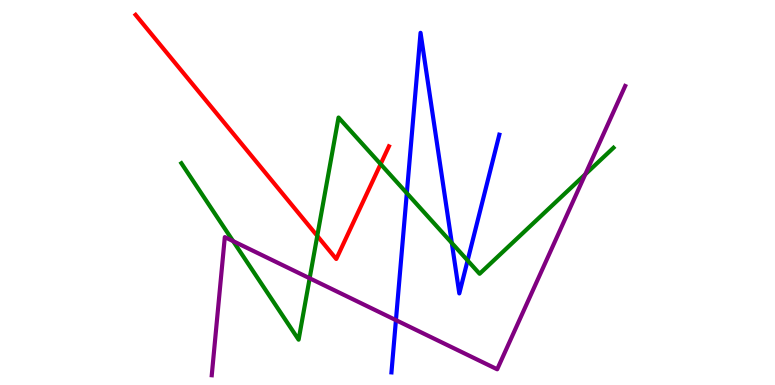[{'lines': ['blue', 'red'], 'intersections': []}, {'lines': ['green', 'red'], 'intersections': [{'x': 4.09, 'y': 3.87}, {'x': 4.91, 'y': 5.74}]}, {'lines': ['purple', 'red'], 'intersections': []}, {'lines': ['blue', 'green'], 'intersections': [{'x': 5.25, 'y': 4.98}, {'x': 5.83, 'y': 3.69}, {'x': 6.03, 'y': 3.23}]}, {'lines': ['blue', 'purple'], 'intersections': [{'x': 5.11, 'y': 1.68}]}, {'lines': ['green', 'purple'], 'intersections': [{'x': 3.01, 'y': 3.74}, {'x': 4.0, 'y': 2.77}, {'x': 7.55, 'y': 5.47}]}]